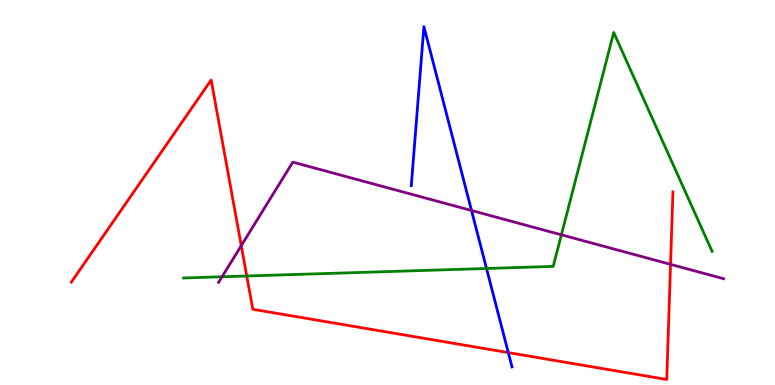[{'lines': ['blue', 'red'], 'intersections': [{'x': 6.56, 'y': 0.841}]}, {'lines': ['green', 'red'], 'intersections': [{'x': 3.18, 'y': 2.83}]}, {'lines': ['purple', 'red'], 'intersections': [{'x': 3.11, 'y': 3.62}, {'x': 8.65, 'y': 3.13}]}, {'lines': ['blue', 'green'], 'intersections': [{'x': 6.28, 'y': 3.03}]}, {'lines': ['blue', 'purple'], 'intersections': [{'x': 6.08, 'y': 4.53}]}, {'lines': ['green', 'purple'], 'intersections': [{'x': 2.87, 'y': 2.81}, {'x': 7.24, 'y': 3.9}]}]